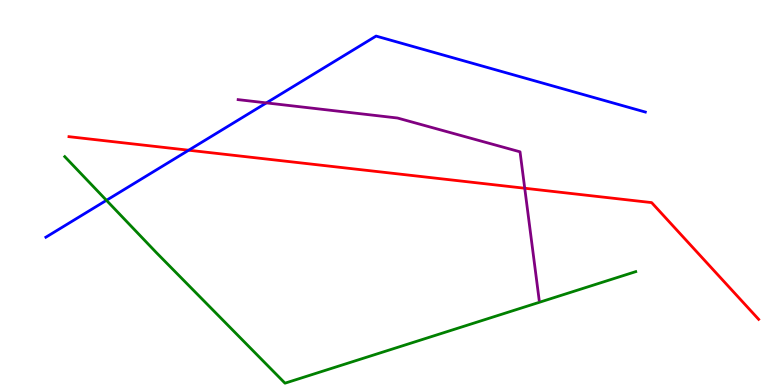[{'lines': ['blue', 'red'], 'intersections': [{'x': 2.43, 'y': 6.1}]}, {'lines': ['green', 'red'], 'intersections': []}, {'lines': ['purple', 'red'], 'intersections': [{'x': 6.77, 'y': 5.11}]}, {'lines': ['blue', 'green'], 'intersections': [{'x': 1.37, 'y': 4.8}]}, {'lines': ['blue', 'purple'], 'intersections': [{'x': 3.44, 'y': 7.33}]}, {'lines': ['green', 'purple'], 'intersections': []}]